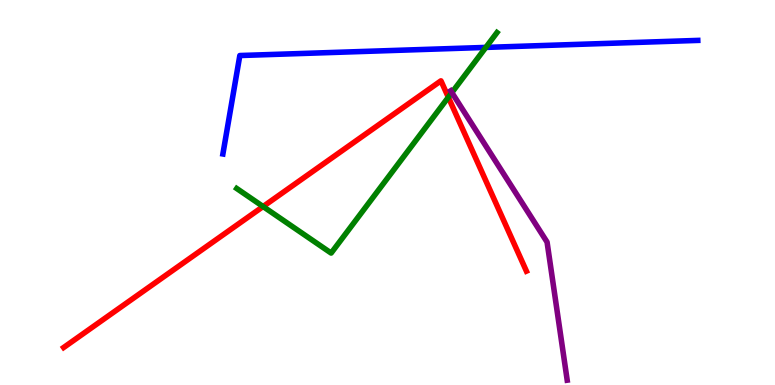[{'lines': ['blue', 'red'], 'intersections': []}, {'lines': ['green', 'red'], 'intersections': [{'x': 3.39, 'y': 4.64}, {'x': 5.79, 'y': 7.47}]}, {'lines': ['purple', 'red'], 'intersections': []}, {'lines': ['blue', 'green'], 'intersections': [{'x': 6.27, 'y': 8.77}]}, {'lines': ['blue', 'purple'], 'intersections': []}, {'lines': ['green', 'purple'], 'intersections': [{'x': 5.83, 'y': 7.6}]}]